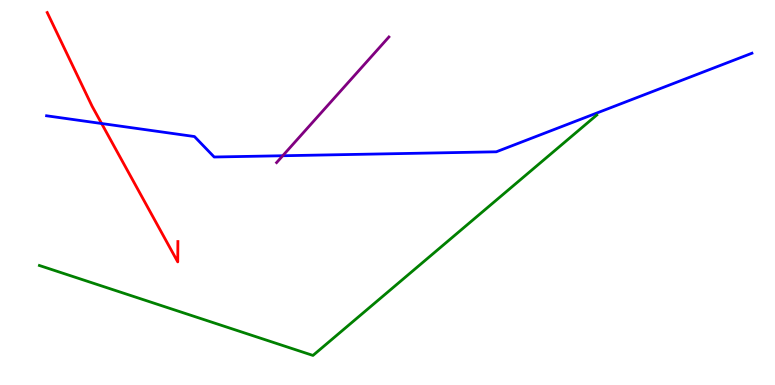[{'lines': ['blue', 'red'], 'intersections': [{'x': 1.31, 'y': 6.79}]}, {'lines': ['green', 'red'], 'intersections': []}, {'lines': ['purple', 'red'], 'intersections': []}, {'lines': ['blue', 'green'], 'intersections': []}, {'lines': ['blue', 'purple'], 'intersections': [{'x': 3.65, 'y': 5.95}]}, {'lines': ['green', 'purple'], 'intersections': []}]